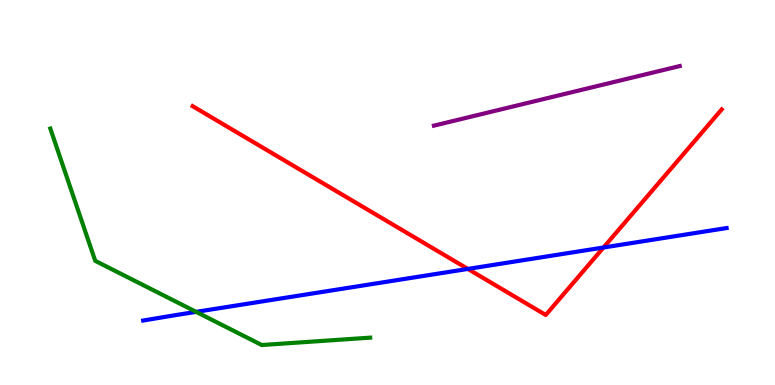[{'lines': ['blue', 'red'], 'intersections': [{'x': 6.04, 'y': 3.01}, {'x': 7.79, 'y': 3.57}]}, {'lines': ['green', 'red'], 'intersections': []}, {'lines': ['purple', 'red'], 'intersections': []}, {'lines': ['blue', 'green'], 'intersections': [{'x': 2.53, 'y': 1.9}]}, {'lines': ['blue', 'purple'], 'intersections': []}, {'lines': ['green', 'purple'], 'intersections': []}]